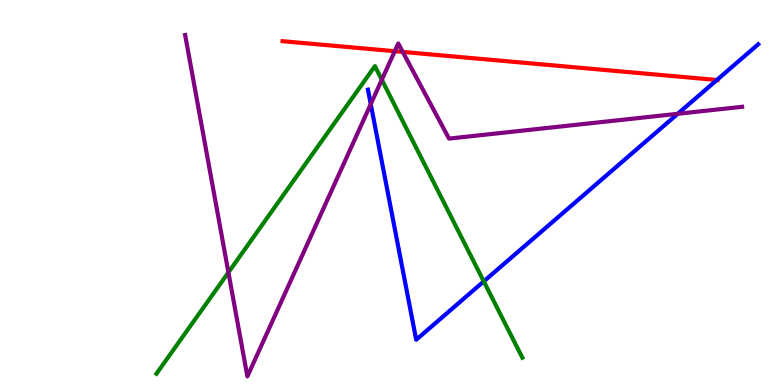[{'lines': ['blue', 'red'], 'intersections': [{'x': 9.25, 'y': 7.92}]}, {'lines': ['green', 'red'], 'intersections': []}, {'lines': ['purple', 'red'], 'intersections': [{'x': 5.09, 'y': 8.67}, {'x': 5.2, 'y': 8.65}]}, {'lines': ['blue', 'green'], 'intersections': [{'x': 6.24, 'y': 2.69}]}, {'lines': ['blue', 'purple'], 'intersections': [{'x': 4.78, 'y': 7.29}, {'x': 8.75, 'y': 7.04}]}, {'lines': ['green', 'purple'], 'intersections': [{'x': 2.95, 'y': 2.92}, {'x': 4.93, 'y': 7.93}]}]